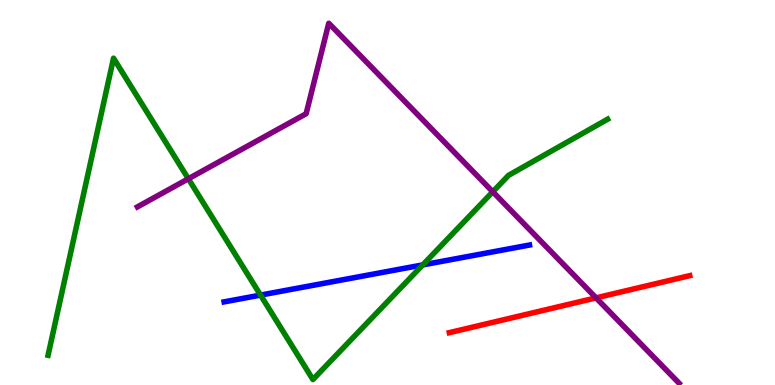[{'lines': ['blue', 'red'], 'intersections': []}, {'lines': ['green', 'red'], 'intersections': []}, {'lines': ['purple', 'red'], 'intersections': [{'x': 7.69, 'y': 2.26}]}, {'lines': ['blue', 'green'], 'intersections': [{'x': 3.36, 'y': 2.34}, {'x': 5.45, 'y': 3.12}]}, {'lines': ['blue', 'purple'], 'intersections': []}, {'lines': ['green', 'purple'], 'intersections': [{'x': 2.43, 'y': 5.36}, {'x': 6.36, 'y': 5.02}]}]